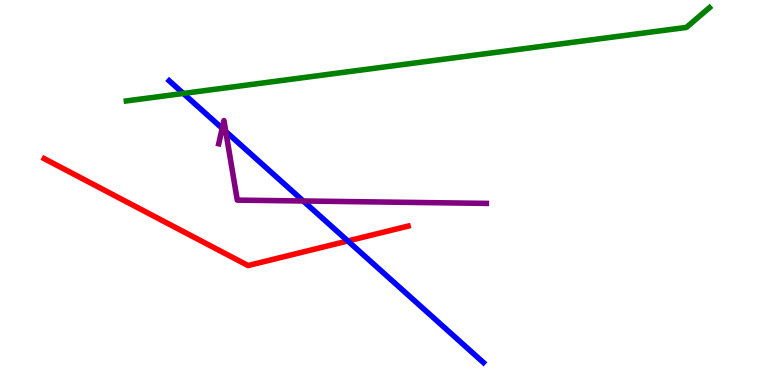[{'lines': ['blue', 'red'], 'intersections': [{'x': 4.49, 'y': 3.74}]}, {'lines': ['green', 'red'], 'intersections': []}, {'lines': ['purple', 'red'], 'intersections': []}, {'lines': ['blue', 'green'], 'intersections': [{'x': 2.37, 'y': 7.57}]}, {'lines': ['blue', 'purple'], 'intersections': [{'x': 2.87, 'y': 6.67}, {'x': 2.91, 'y': 6.58}, {'x': 3.91, 'y': 4.78}]}, {'lines': ['green', 'purple'], 'intersections': []}]